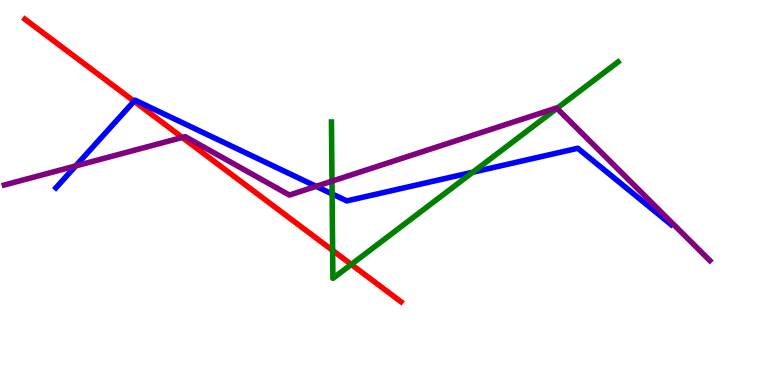[{'lines': ['blue', 'red'], 'intersections': [{'x': 1.73, 'y': 7.37}]}, {'lines': ['green', 'red'], 'intersections': [{'x': 4.29, 'y': 3.5}, {'x': 4.53, 'y': 3.13}]}, {'lines': ['purple', 'red'], 'intersections': [{'x': 2.35, 'y': 6.43}]}, {'lines': ['blue', 'green'], 'intersections': [{'x': 4.29, 'y': 4.96}, {'x': 6.1, 'y': 5.53}]}, {'lines': ['blue', 'purple'], 'intersections': [{'x': 0.977, 'y': 5.69}, {'x': 4.08, 'y': 5.16}]}, {'lines': ['green', 'purple'], 'intersections': [{'x': 4.28, 'y': 5.29}, {'x': 7.19, 'y': 7.19}]}]